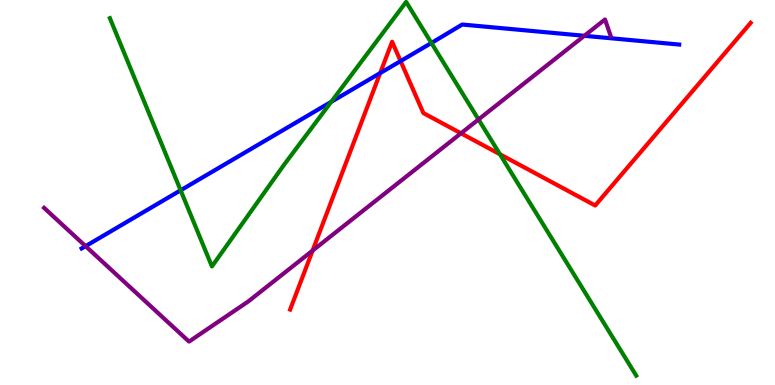[{'lines': ['blue', 'red'], 'intersections': [{'x': 4.91, 'y': 8.1}, {'x': 5.17, 'y': 8.41}]}, {'lines': ['green', 'red'], 'intersections': [{'x': 6.45, 'y': 5.99}]}, {'lines': ['purple', 'red'], 'intersections': [{'x': 4.03, 'y': 3.49}, {'x': 5.95, 'y': 6.54}]}, {'lines': ['blue', 'green'], 'intersections': [{'x': 2.33, 'y': 5.06}, {'x': 4.27, 'y': 7.35}, {'x': 5.57, 'y': 8.88}]}, {'lines': ['blue', 'purple'], 'intersections': [{'x': 1.1, 'y': 3.61}, {'x': 7.54, 'y': 9.07}]}, {'lines': ['green', 'purple'], 'intersections': [{'x': 6.17, 'y': 6.9}]}]